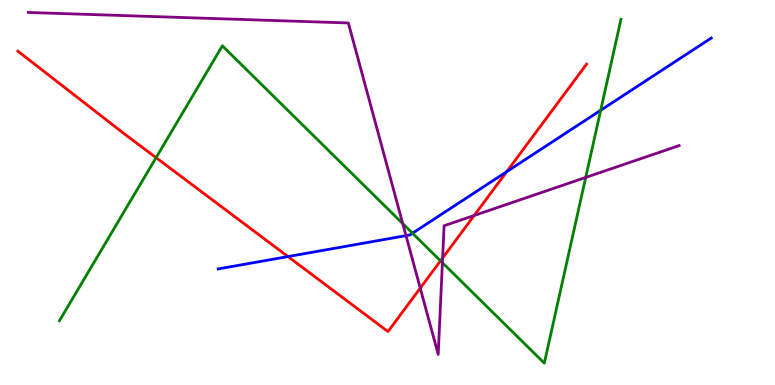[{'lines': ['blue', 'red'], 'intersections': [{'x': 3.72, 'y': 3.34}, {'x': 6.54, 'y': 5.54}]}, {'lines': ['green', 'red'], 'intersections': [{'x': 2.01, 'y': 5.9}, {'x': 5.68, 'y': 3.22}]}, {'lines': ['purple', 'red'], 'intersections': [{'x': 5.42, 'y': 2.52}, {'x': 5.71, 'y': 3.3}, {'x': 6.12, 'y': 4.4}]}, {'lines': ['blue', 'green'], 'intersections': [{'x': 5.32, 'y': 3.94}, {'x': 7.75, 'y': 7.14}]}, {'lines': ['blue', 'purple'], 'intersections': [{'x': 5.24, 'y': 3.88}]}, {'lines': ['green', 'purple'], 'intersections': [{'x': 5.2, 'y': 4.19}, {'x': 5.71, 'y': 3.18}, {'x': 7.56, 'y': 5.39}]}]